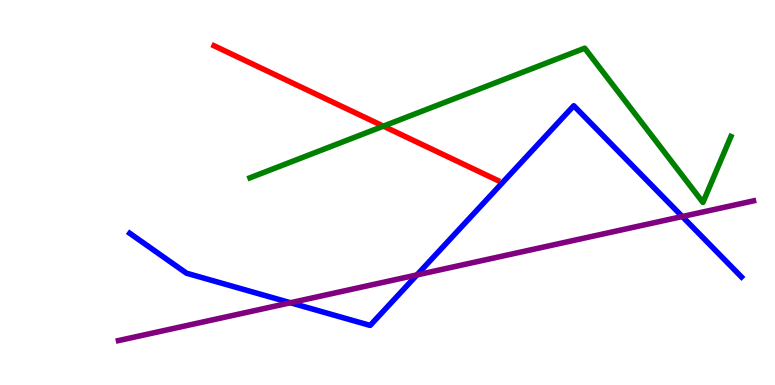[{'lines': ['blue', 'red'], 'intersections': []}, {'lines': ['green', 'red'], 'intersections': [{'x': 4.95, 'y': 6.72}]}, {'lines': ['purple', 'red'], 'intersections': []}, {'lines': ['blue', 'green'], 'intersections': []}, {'lines': ['blue', 'purple'], 'intersections': [{'x': 3.75, 'y': 2.14}, {'x': 5.38, 'y': 2.86}, {'x': 8.8, 'y': 4.38}]}, {'lines': ['green', 'purple'], 'intersections': []}]